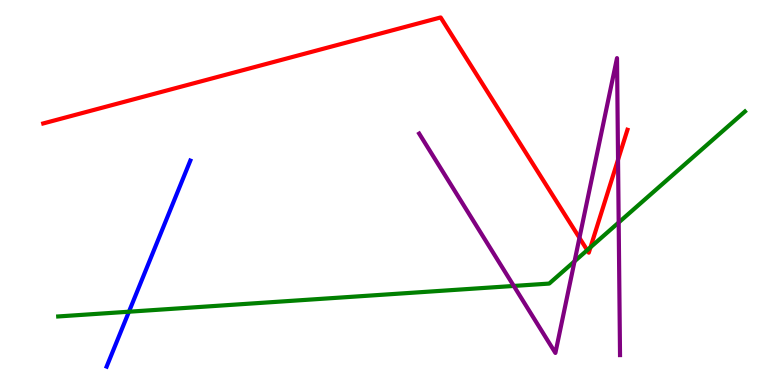[{'lines': ['blue', 'red'], 'intersections': []}, {'lines': ['green', 'red'], 'intersections': [{'x': 7.58, 'y': 3.5}, {'x': 7.62, 'y': 3.58}]}, {'lines': ['purple', 'red'], 'intersections': [{'x': 7.48, 'y': 3.82}, {'x': 7.97, 'y': 5.85}]}, {'lines': ['blue', 'green'], 'intersections': [{'x': 1.66, 'y': 1.9}]}, {'lines': ['blue', 'purple'], 'intersections': []}, {'lines': ['green', 'purple'], 'intersections': [{'x': 6.63, 'y': 2.57}, {'x': 7.41, 'y': 3.21}, {'x': 7.98, 'y': 4.22}]}]